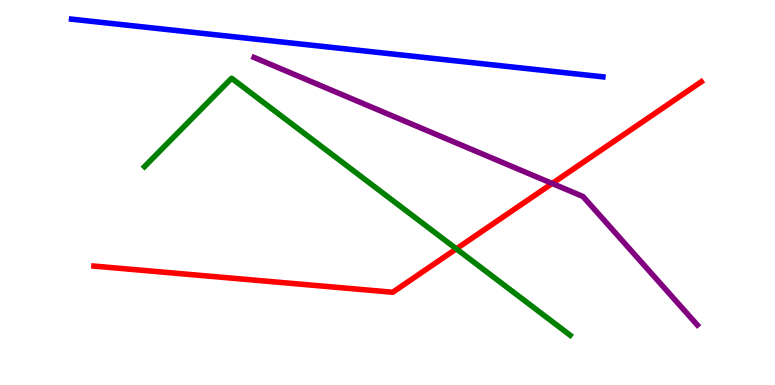[{'lines': ['blue', 'red'], 'intersections': []}, {'lines': ['green', 'red'], 'intersections': [{'x': 5.89, 'y': 3.54}]}, {'lines': ['purple', 'red'], 'intersections': [{'x': 7.12, 'y': 5.23}]}, {'lines': ['blue', 'green'], 'intersections': []}, {'lines': ['blue', 'purple'], 'intersections': []}, {'lines': ['green', 'purple'], 'intersections': []}]